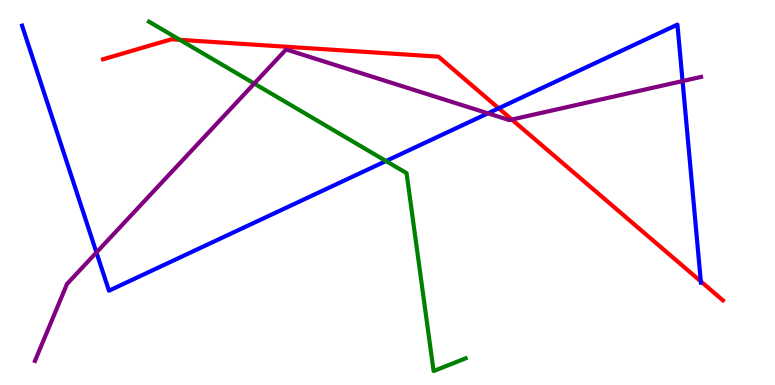[{'lines': ['blue', 'red'], 'intersections': [{'x': 6.43, 'y': 7.19}, {'x': 9.04, 'y': 2.69}]}, {'lines': ['green', 'red'], 'intersections': [{'x': 2.32, 'y': 8.97}]}, {'lines': ['purple', 'red'], 'intersections': [{'x': 6.6, 'y': 6.9}]}, {'lines': ['blue', 'green'], 'intersections': [{'x': 4.98, 'y': 5.82}]}, {'lines': ['blue', 'purple'], 'intersections': [{'x': 1.24, 'y': 3.44}, {'x': 6.3, 'y': 7.06}, {'x': 8.81, 'y': 7.89}]}, {'lines': ['green', 'purple'], 'intersections': [{'x': 3.28, 'y': 7.83}]}]